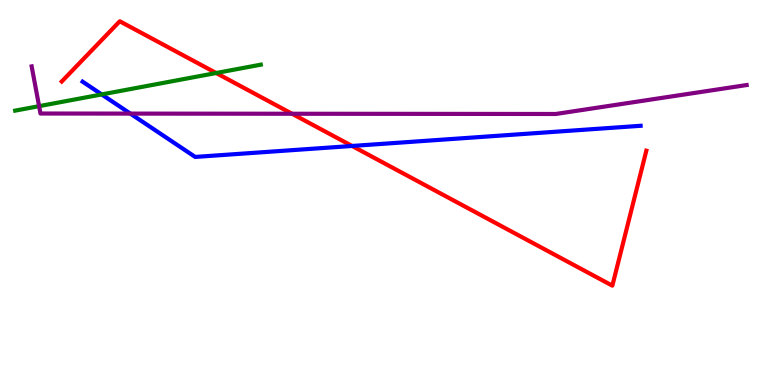[{'lines': ['blue', 'red'], 'intersections': [{'x': 4.54, 'y': 6.21}]}, {'lines': ['green', 'red'], 'intersections': [{'x': 2.79, 'y': 8.1}]}, {'lines': ['purple', 'red'], 'intersections': [{'x': 3.77, 'y': 7.05}]}, {'lines': ['blue', 'green'], 'intersections': [{'x': 1.31, 'y': 7.55}]}, {'lines': ['blue', 'purple'], 'intersections': [{'x': 1.68, 'y': 7.05}]}, {'lines': ['green', 'purple'], 'intersections': [{'x': 0.504, 'y': 7.24}]}]